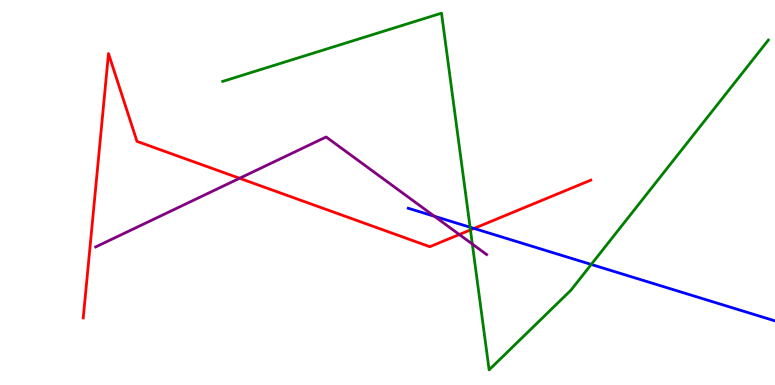[{'lines': ['blue', 'red'], 'intersections': [{'x': 6.12, 'y': 4.07}]}, {'lines': ['green', 'red'], 'intersections': [{'x': 6.07, 'y': 4.03}]}, {'lines': ['purple', 'red'], 'intersections': [{'x': 3.09, 'y': 5.37}, {'x': 5.93, 'y': 3.91}]}, {'lines': ['blue', 'green'], 'intersections': [{'x': 6.07, 'y': 4.1}, {'x': 7.63, 'y': 3.13}]}, {'lines': ['blue', 'purple'], 'intersections': [{'x': 5.61, 'y': 4.38}]}, {'lines': ['green', 'purple'], 'intersections': [{'x': 6.09, 'y': 3.66}]}]